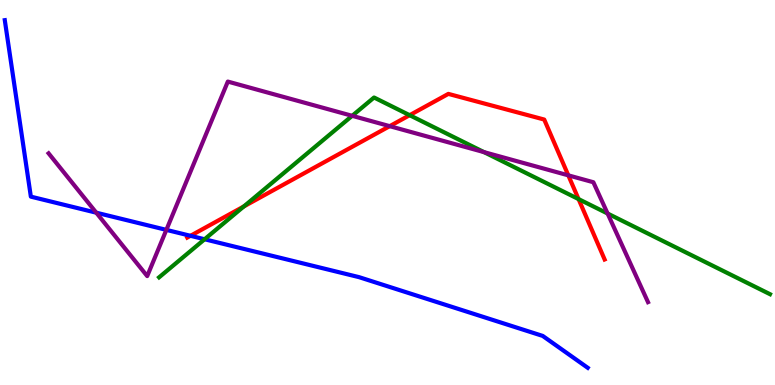[{'lines': ['blue', 'red'], 'intersections': [{'x': 2.46, 'y': 3.88}]}, {'lines': ['green', 'red'], 'intersections': [{'x': 3.15, 'y': 4.64}, {'x': 5.29, 'y': 7.01}, {'x': 7.47, 'y': 4.83}]}, {'lines': ['purple', 'red'], 'intersections': [{'x': 5.03, 'y': 6.72}, {'x': 7.33, 'y': 5.45}]}, {'lines': ['blue', 'green'], 'intersections': [{'x': 2.64, 'y': 3.79}]}, {'lines': ['blue', 'purple'], 'intersections': [{'x': 1.24, 'y': 4.48}, {'x': 2.15, 'y': 4.03}]}, {'lines': ['green', 'purple'], 'intersections': [{'x': 4.54, 'y': 6.99}, {'x': 6.25, 'y': 6.05}, {'x': 7.84, 'y': 4.45}]}]